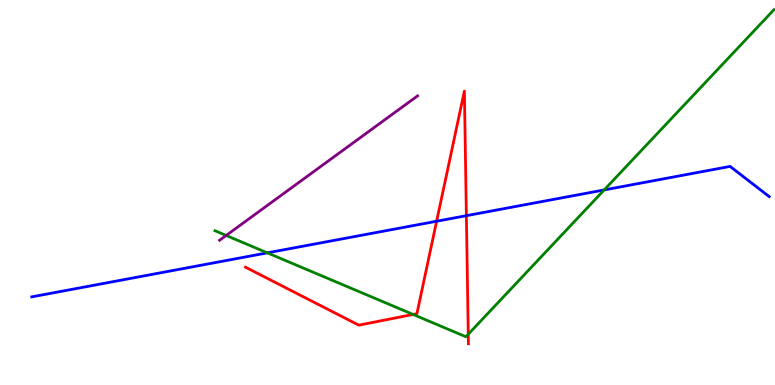[{'lines': ['blue', 'red'], 'intersections': [{'x': 5.63, 'y': 4.25}, {'x': 6.02, 'y': 4.4}]}, {'lines': ['green', 'red'], 'intersections': [{'x': 5.33, 'y': 1.83}, {'x': 6.04, 'y': 1.32}]}, {'lines': ['purple', 'red'], 'intersections': []}, {'lines': ['blue', 'green'], 'intersections': [{'x': 3.45, 'y': 3.43}, {'x': 7.8, 'y': 5.07}]}, {'lines': ['blue', 'purple'], 'intersections': []}, {'lines': ['green', 'purple'], 'intersections': [{'x': 2.92, 'y': 3.88}]}]